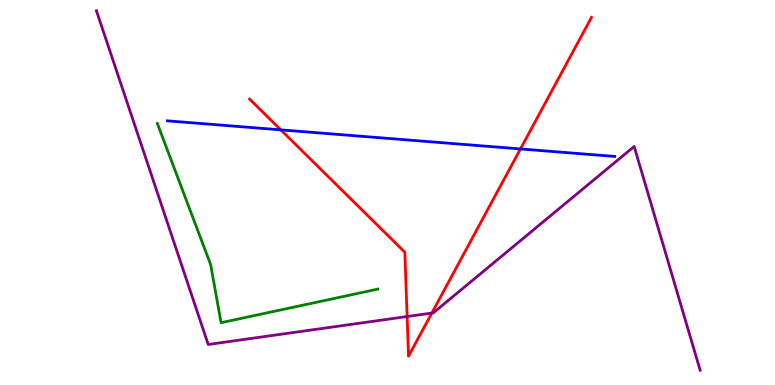[{'lines': ['blue', 'red'], 'intersections': [{'x': 3.62, 'y': 6.63}, {'x': 6.72, 'y': 6.13}]}, {'lines': ['green', 'red'], 'intersections': []}, {'lines': ['purple', 'red'], 'intersections': [{'x': 5.25, 'y': 1.78}, {'x': 5.57, 'y': 1.87}]}, {'lines': ['blue', 'green'], 'intersections': []}, {'lines': ['blue', 'purple'], 'intersections': []}, {'lines': ['green', 'purple'], 'intersections': []}]